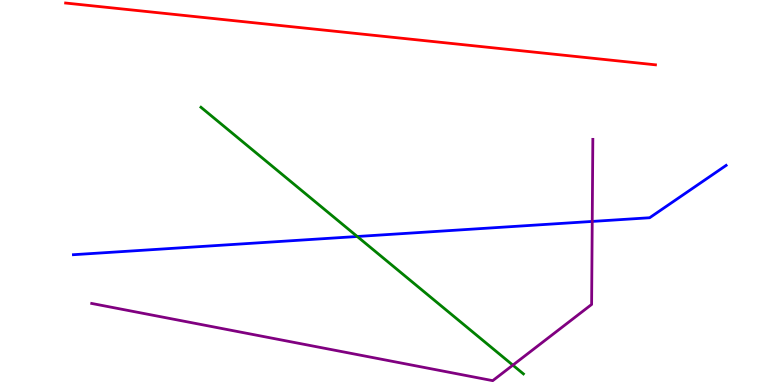[{'lines': ['blue', 'red'], 'intersections': []}, {'lines': ['green', 'red'], 'intersections': []}, {'lines': ['purple', 'red'], 'intersections': []}, {'lines': ['blue', 'green'], 'intersections': [{'x': 4.61, 'y': 3.86}]}, {'lines': ['blue', 'purple'], 'intersections': [{'x': 7.64, 'y': 4.25}]}, {'lines': ['green', 'purple'], 'intersections': [{'x': 6.62, 'y': 0.516}]}]